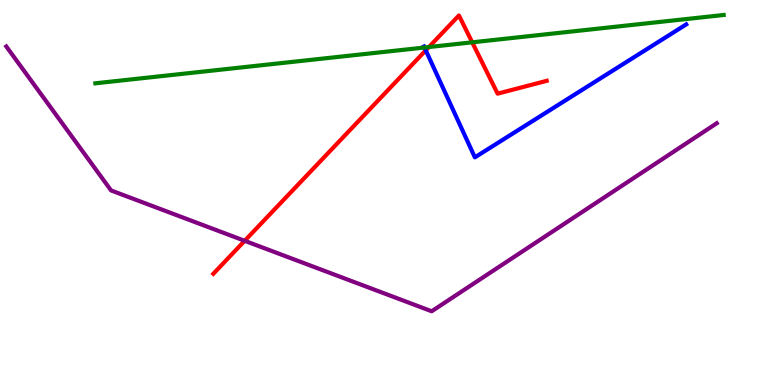[{'lines': ['blue', 'red'], 'intersections': [{'x': 5.49, 'y': 8.69}]}, {'lines': ['green', 'red'], 'intersections': [{'x': 5.53, 'y': 8.78}, {'x': 6.09, 'y': 8.9}]}, {'lines': ['purple', 'red'], 'intersections': [{'x': 3.16, 'y': 3.75}]}, {'lines': ['blue', 'green'], 'intersections': [{'x': 5.48, 'y': 8.77}]}, {'lines': ['blue', 'purple'], 'intersections': []}, {'lines': ['green', 'purple'], 'intersections': []}]